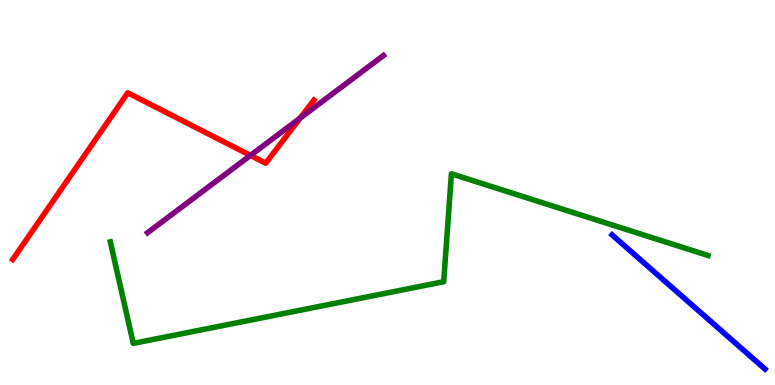[{'lines': ['blue', 'red'], 'intersections': []}, {'lines': ['green', 'red'], 'intersections': []}, {'lines': ['purple', 'red'], 'intersections': [{'x': 3.23, 'y': 5.96}, {'x': 3.87, 'y': 6.93}]}, {'lines': ['blue', 'green'], 'intersections': []}, {'lines': ['blue', 'purple'], 'intersections': []}, {'lines': ['green', 'purple'], 'intersections': []}]